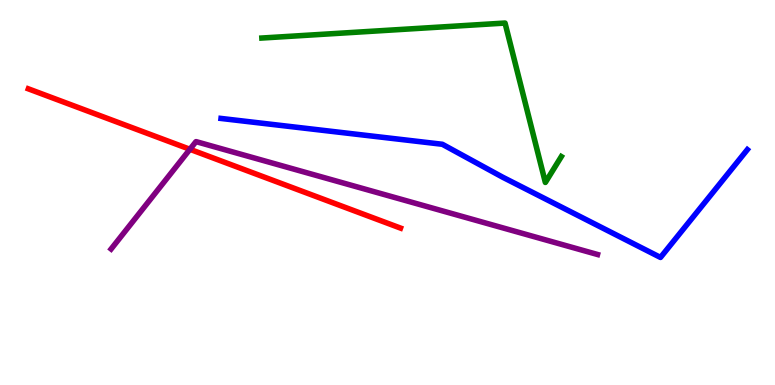[{'lines': ['blue', 'red'], 'intersections': []}, {'lines': ['green', 'red'], 'intersections': []}, {'lines': ['purple', 'red'], 'intersections': [{'x': 2.45, 'y': 6.12}]}, {'lines': ['blue', 'green'], 'intersections': []}, {'lines': ['blue', 'purple'], 'intersections': []}, {'lines': ['green', 'purple'], 'intersections': []}]